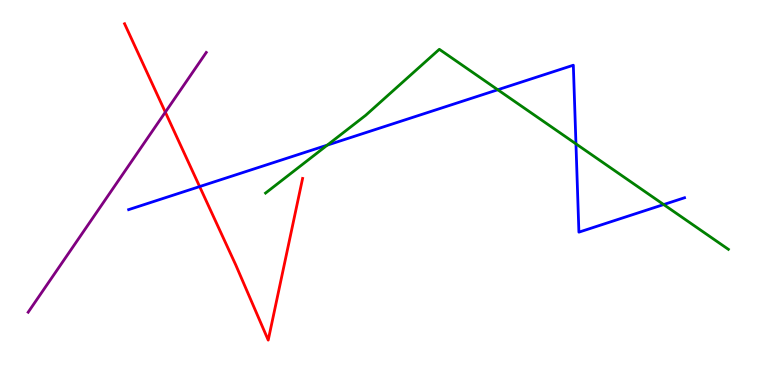[{'lines': ['blue', 'red'], 'intersections': [{'x': 2.58, 'y': 5.15}]}, {'lines': ['green', 'red'], 'intersections': []}, {'lines': ['purple', 'red'], 'intersections': [{'x': 2.13, 'y': 7.09}]}, {'lines': ['blue', 'green'], 'intersections': [{'x': 4.22, 'y': 6.23}, {'x': 6.42, 'y': 7.67}, {'x': 7.43, 'y': 6.26}, {'x': 8.56, 'y': 4.69}]}, {'lines': ['blue', 'purple'], 'intersections': []}, {'lines': ['green', 'purple'], 'intersections': []}]